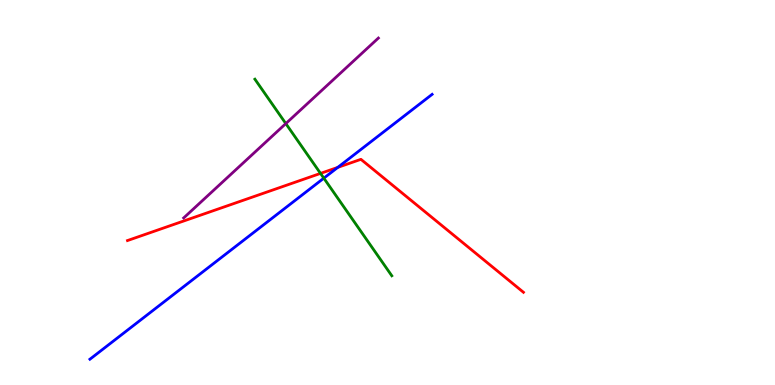[{'lines': ['blue', 'red'], 'intersections': [{'x': 4.36, 'y': 5.65}]}, {'lines': ['green', 'red'], 'intersections': [{'x': 4.14, 'y': 5.5}]}, {'lines': ['purple', 'red'], 'intersections': []}, {'lines': ['blue', 'green'], 'intersections': [{'x': 4.18, 'y': 5.37}]}, {'lines': ['blue', 'purple'], 'intersections': []}, {'lines': ['green', 'purple'], 'intersections': [{'x': 3.69, 'y': 6.79}]}]